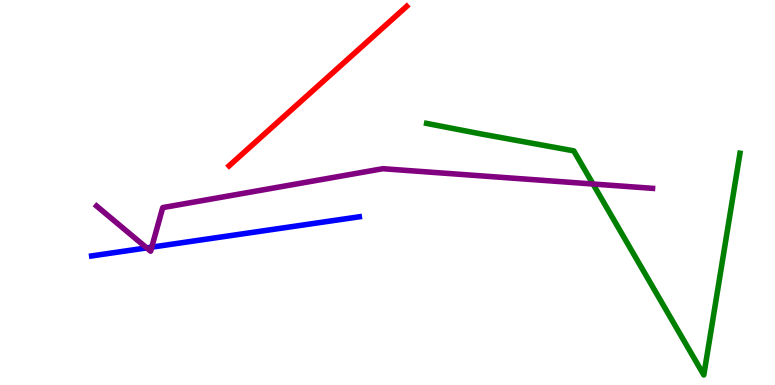[{'lines': ['blue', 'red'], 'intersections': []}, {'lines': ['green', 'red'], 'intersections': []}, {'lines': ['purple', 'red'], 'intersections': []}, {'lines': ['blue', 'green'], 'intersections': []}, {'lines': ['blue', 'purple'], 'intersections': [{'x': 1.89, 'y': 3.56}, {'x': 1.96, 'y': 3.58}]}, {'lines': ['green', 'purple'], 'intersections': [{'x': 7.65, 'y': 5.22}]}]